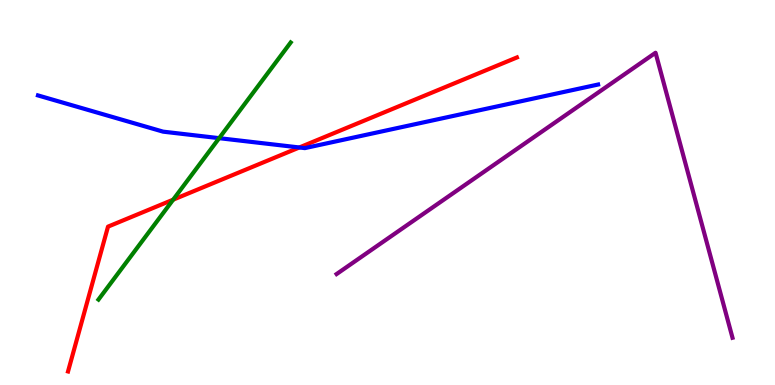[{'lines': ['blue', 'red'], 'intersections': [{'x': 3.86, 'y': 6.17}]}, {'lines': ['green', 'red'], 'intersections': [{'x': 2.23, 'y': 4.81}]}, {'lines': ['purple', 'red'], 'intersections': []}, {'lines': ['blue', 'green'], 'intersections': [{'x': 2.83, 'y': 6.41}]}, {'lines': ['blue', 'purple'], 'intersections': []}, {'lines': ['green', 'purple'], 'intersections': []}]